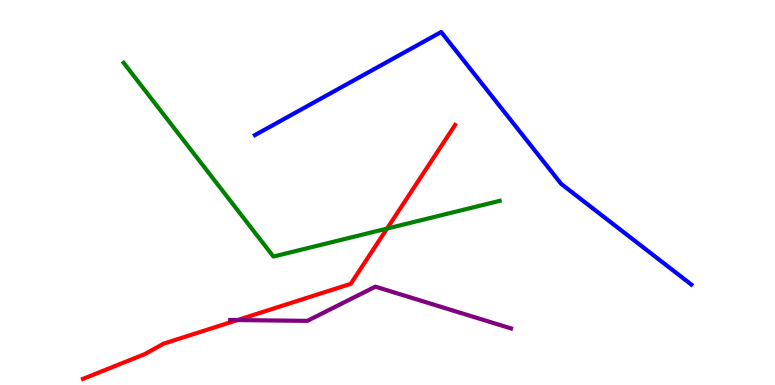[{'lines': ['blue', 'red'], 'intersections': []}, {'lines': ['green', 'red'], 'intersections': [{'x': 4.99, 'y': 4.06}]}, {'lines': ['purple', 'red'], 'intersections': [{'x': 3.06, 'y': 1.69}]}, {'lines': ['blue', 'green'], 'intersections': []}, {'lines': ['blue', 'purple'], 'intersections': []}, {'lines': ['green', 'purple'], 'intersections': []}]